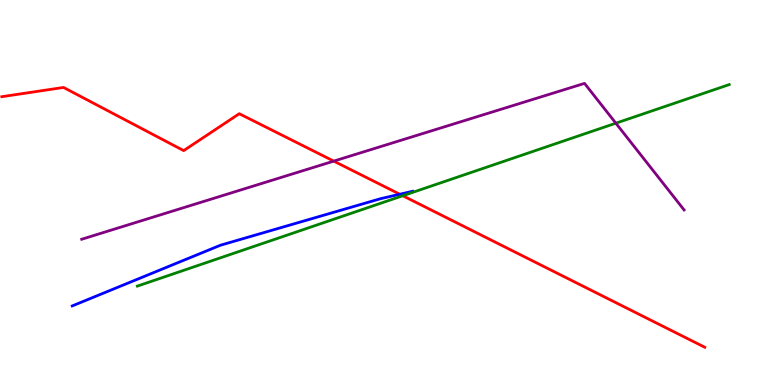[{'lines': ['blue', 'red'], 'intersections': [{'x': 5.16, 'y': 4.95}]}, {'lines': ['green', 'red'], 'intersections': [{'x': 5.2, 'y': 4.92}]}, {'lines': ['purple', 'red'], 'intersections': [{'x': 4.31, 'y': 5.82}]}, {'lines': ['blue', 'green'], 'intersections': []}, {'lines': ['blue', 'purple'], 'intersections': []}, {'lines': ['green', 'purple'], 'intersections': [{'x': 7.95, 'y': 6.8}]}]